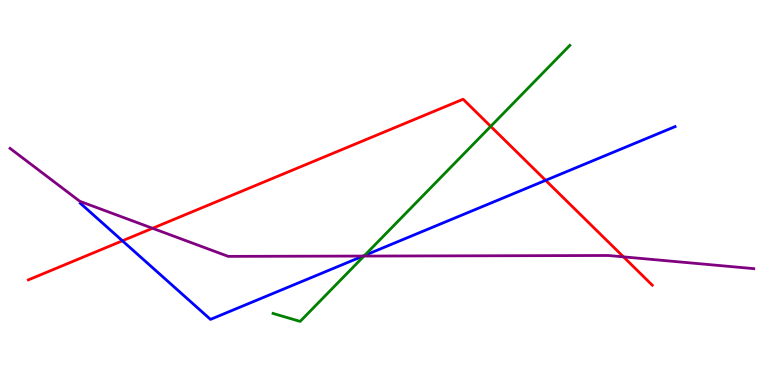[{'lines': ['blue', 'red'], 'intersections': [{'x': 1.58, 'y': 3.75}, {'x': 7.04, 'y': 5.32}]}, {'lines': ['green', 'red'], 'intersections': [{'x': 6.33, 'y': 6.72}]}, {'lines': ['purple', 'red'], 'intersections': [{'x': 1.97, 'y': 4.07}, {'x': 8.04, 'y': 3.33}]}, {'lines': ['blue', 'green'], 'intersections': [{'x': 4.7, 'y': 3.36}]}, {'lines': ['blue', 'purple'], 'intersections': [{'x': 4.69, 'y': 3.35}]}, {'lines': ['green', 'purple'], 'intersections': [{'x': 4.7, 'y': 3.35}]}]